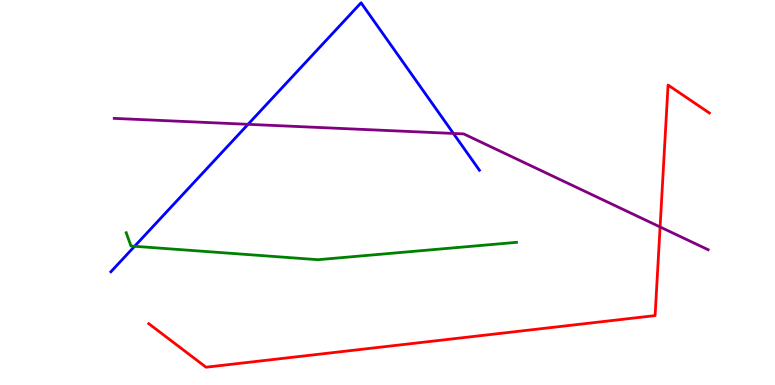[{'lines': ['blue', 'red'], 'intersections': []}, {'lines': ['green', 'red'], 'intersections': []}, {'lines': ['purple', 'red'], 'intersections': [{'x': 8.52, 'y': 4.11}]}, {'lines': ['blue', 'green'], 'intersections': [{'x': 1.74, 'y': 3.6}]}, {'lines': ['blue', 'purple'], 'intersections': [{'x': 3.2, 'y': 6.77}, {'x': 5.85, 'y': 6.53}]}, {'lines': ['green', 'purple'], 'intersections': []}]